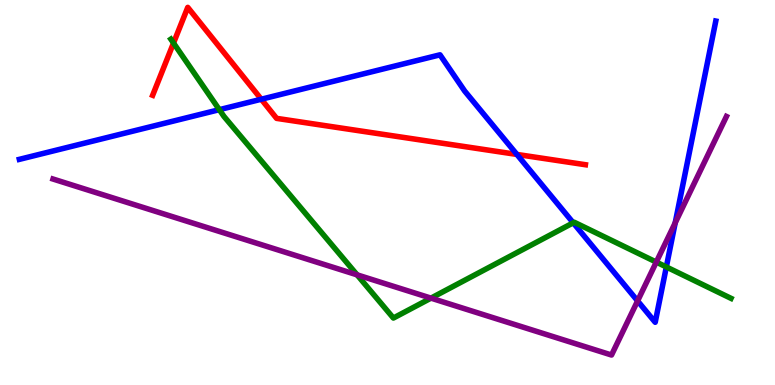[{'lines': ['blue', 'red'], 'intersections': [{'x': 3.37, 'y': 7.42}, {'x': 6.67, 'y': 5.99}]}, {'lines': ['green', 'red'], 'intersections': [{'x': 2.24, 'y': 8.88}]}, {'lines': ['purple', 'red'], 'intersections': []}, {'lines': ['blue', 'green'], 'intersections': [{'x': 2.83, 'y': 7.15}, {'x': 7.4, 'y': 4.21}, {'x': 8.6, 'y': 3.07}]}, {'lines': ['blue', 'purple'], 'intersections': [{'x': 8.23, 'y': 2.18}, {'x': 8.71, 'y': 4.21}]}, {'lines': ['green', 'purple'], 'intersections': [{'x': 4.61, 'y': 2.86}, {'x': 5.56, 'y': 2.26}, {'x': 8.47, 'y': 3.19}]}]